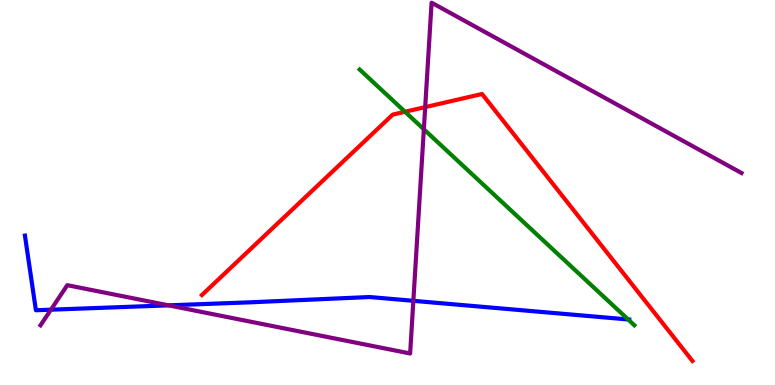[{'lines': ['blue', 'red'], 'intersections': []}, {'lines': ['green', 'red'], 'intersections': [{'x': 5.23, 'y': 7.1}]}, {'lines': ['purple', 'red'], 'intersections': [{'x': 5.49, 'y': 7.22}]}, {'lines': ['blue', 'green'], 'intersections': [{'x': 8.11, 'y': 1.7}]}, {'lines': ['blue', 'purple'], 'intersections': [{'x': 0.657, 'y': 1.96}, {'x': 2.17, 'y': 2.07}, {'x': 5.33, 'y': 2.19}]}, {'lines': ['green', 'purple'], 'intersections': [{'x': 5.47, 'y': 6.64}]}]